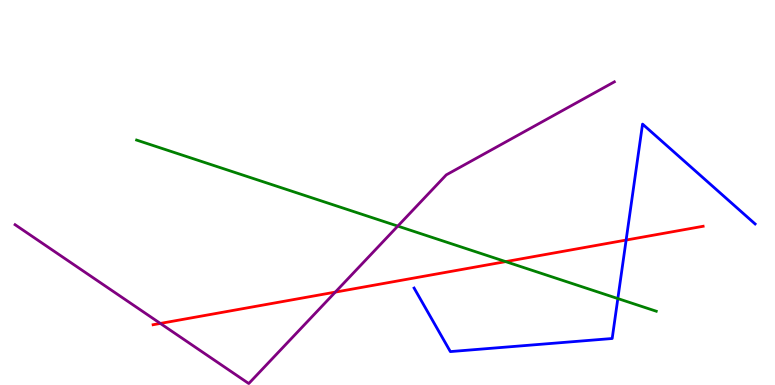[{'lines': ['blue', 'red'], 'intersections': [{'x': 8.08, 'y': 3.76}]}, {'lines': ['green', 'red'], 'intersections': [{'x': 6.52, 'y': 3.2}]}, {'lines': ['purple', 'red'], 'intersections': [{'x': 2.07, 'y': 1.6}, {'x': 4.33, 'y': 2.41}]}, {'lines': ['blue', 'green'], 'intersections': [{'x': 7.97, 'y': 2.25}]}, {'lines': ['blue', 'purple'], 'intersections': []}, {'lines': ['green', 'purple'], 'intersections': [{'x': 5.13, 'y': 4.13}]}]